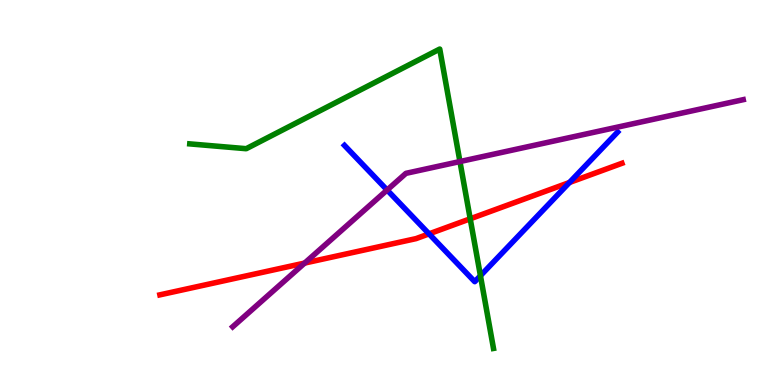[{'lines': ['blue', 'red'], 'intersections': [{'x': 5.54, 'y': 3.93}, {'x': 7.35, 'y': 5.26}]}, {'lines': ['green', 'red'], 'intersections': [{'x': 6.07, 'y': 4.32}]}, {'lines': ['purple', 'red'], 'intersections': [{'x': 3.93, 'y': 3.17}]}, {'lines': ['blue', 'green'], 'intersections': [{'x': 6.2, 'y': 2.84}]}, {'lines': ['blue', 'purple'], 'intersections': [{'x': 5.0, 'y': 5.06}]}, {'lines': ['green', 'purple'], 'intersections': [{'x': 5.93, 'y': 5.8}]}]